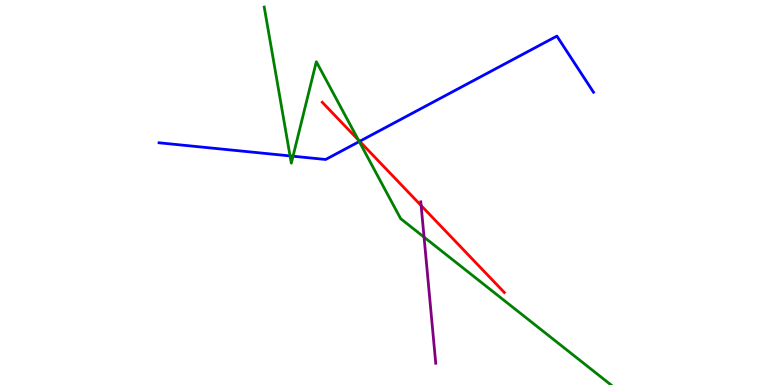[{'lines': ['blue', 'red'], 'intersections': [{'x': 4.64, 'y': 6.33}]}, {'lines': ['green', 'red'], 'intersections': [{'x': 4.62, 'y': 6.36}]}, {'lines': ['purple', 'red'], 'intersections': [{'x': 5.43, 'y': 4.66}]}, {'lines': ['blue', 'green'], 'intersections': [{'x': 3.74, 'y': 5.95}, {'x': 3.78, 'y': 5.94}, {'x': 4.64, 'y': 6.32}]}, {'lines': ['blue', 'purple'], 'intersections': []}, {'lines': ['green', 'purple'], 'intersections': [{'x': 5.47, 'y': 3.84}]}]